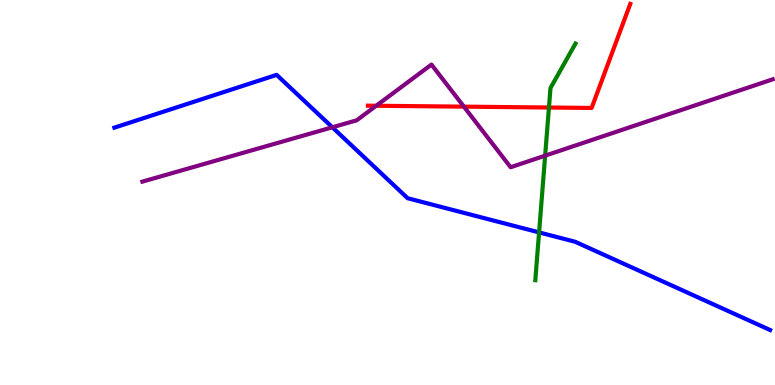[{'lines': ['blue', 'red'], 'intersections': []}, {'lines': ['green', 'red'], 'intersections': [{'x': 7.08, 'y': 7.21}]}, {'lines': ['purple', 'red'], 'intersections': [{'x': 4.85, 'y': 7.25}, {'x': 5.99, 'y': 7.23}]}, {'lines': ['blue', 'green'], 'intersections': [{'x': 6.96, 'y': 3.96}]}, {'lines': ['blue', 'purple'], 'intersections': [{'x': 4.29, 'y': 6.69}]}, {'lines': ['green', 'purple'], 'intersections': [{'x': 7.03, 'y': 5.96}]}]